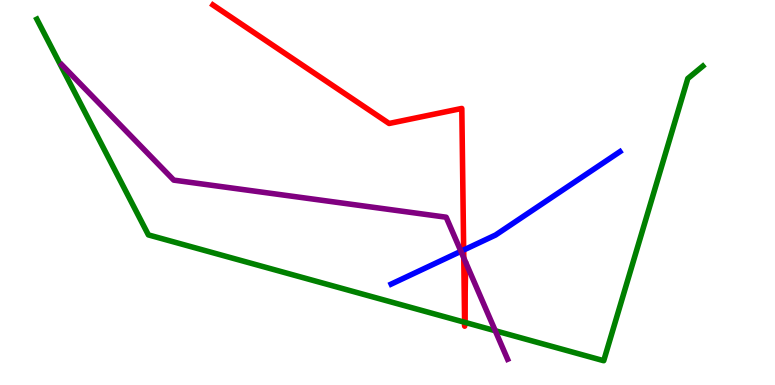[{'lines': ['blue', 'red'], 'intersections': [{'x': 5.98, 'y': 3.51}]}, {'lines': ['green', 'red'], 'intersections': [{'x': 6.0, 'y': 1.63}, {'x': 6.0, 'y': 1.63}]}, {'lines': ['purple', 'red'], 'intersections': [{'x': 5.98, 'y': 3.3}]}, {'lines': ['blue', 'green'], 'intersections': []}, {'lines': ['blue', 'purple'], 'intersections': [{'x': 5.95, 'y': 3.47}]}, {'lines': ['green', 'purple'], 'intersections': [{'x': 6.39, 'y': 1.41}]}]